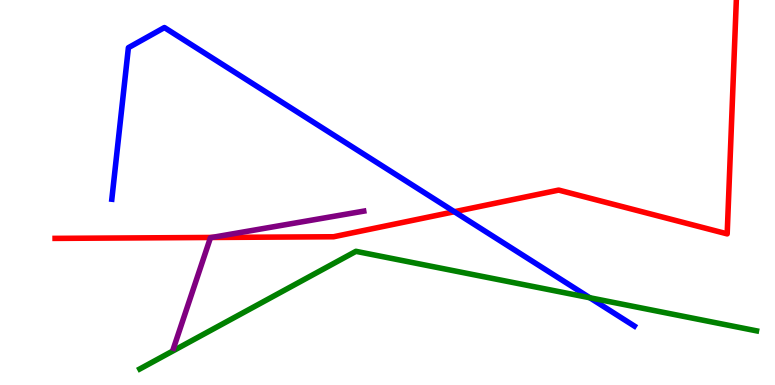[{'lines': ['blue', 'red'], 'intersections': [{'x': 5.86, 'y': 4.5}]}, {'lines': ['green', 'red'], 'intersections': []}, {'lines': ['purple', 'red'], 'intersections': [{'x': 2.73, 'y': 3.83}]}, {'lines': ['blue', 'green'], 'intersections': [{'x': 7.61, 'y': 2.27}]}, {'lines': ['blue', 'purple'], 'intersections': []}, {'lines': ['green', 'purple'], 'intersections': []}]